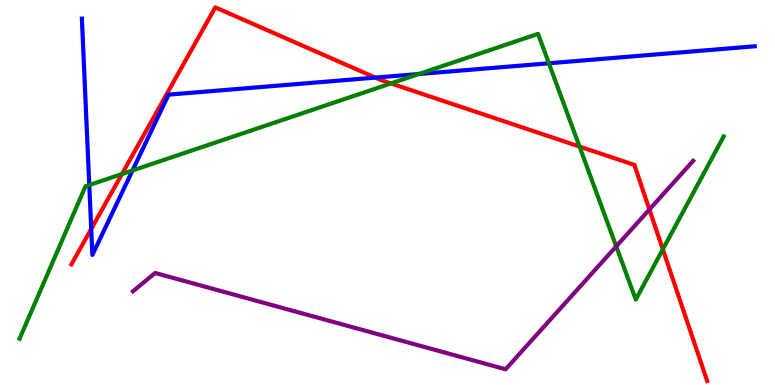[{'lines': ['blue', 'red'], 'intersections': [{'x': 1.18, 'y': 4.05}, {'x': 4.84, 'y': 7.98}]}, {'lines': ['green', 'red'], 'intersections': [{'x': 1.57, 'y': 5.48}, {'x': 5.04, 'y': 7.83}, {'x': 7.48, 'y': 6.19}, {'x': 8.55, 'y': 3.52}]}, {'lines': ['purple', 'red'], 'intersections': [{'x': 8.38, 'y': 4.56}]}, {'lines': ['blue', 'green'], 'intersections': [{'x': 1.15, 'y': 5.19}, {'x': 1.71, 'y': 5.57}, {'x': 5.41, 'y': 8.08}, {'x': 7.08, 'y': 8.36}]}, {'lines': ['blue', 'purple'], 'intersections': []}, {'lines': ['green', 'purple'], 'intersections': [{'x': 7.95, 'y': 3.6}]}]